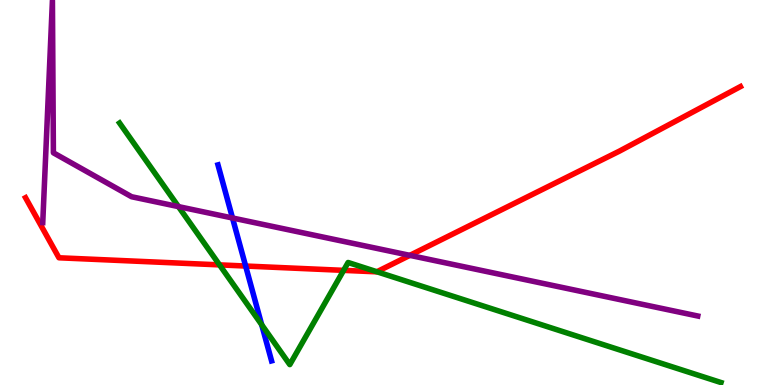[{'lines': ['blue', 'red'], 'intersections': [{'x': 3.17, 'y': 3.09}]}, {'lines': ['green', 'red'], 'intersections': [{'x': 2.83, 'y': 3.12}, {'x': 4.43, 'y': 2.98}, {'x': 4.86, 'y': 2.94}]}, {'lines': ['purple', 'red'], 'intersections': [{'x': 5.29, 'y': 3.37}]}, {'lines': ['blue', 'green'], 'intersections': [{'x': 3.38, 'y': 1.57}]}, {'lines': ['blue', 'purple'], 'intersections': [{'x': 3.0, 'y': 4.34}]}, {'lines': ['green', 'purple'], 'intersections': [{'x': 2.3, 'y': 4.63}]}]